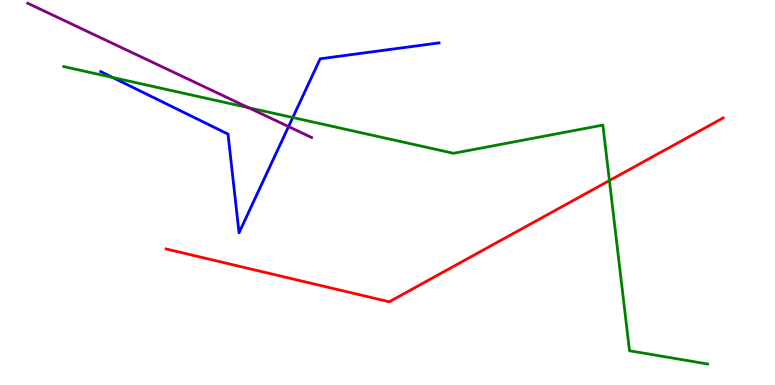[{'lines': ['blue', 'red'], 'intersections': []}, {'lines': ['green', 'red'], 'intersections': [{'x': 7.86, 'y': 5.31}]}, {'lines': ['purple', 'red'], 'intersections': []}, {'lines': ['blue', 'green'], 'intersections': [{'x': 1.45, 'y': 7.99}, {'x': 3.78, 'y': 6.95}]}, {'lines': ['blue', 'purple'], 'intersections': [{'x': 3.72, 'y': 6.71}]}, {'lines': ['green', 'purple'], 'intersections': [{'x': 3.21, 'y': 7.2}]}]